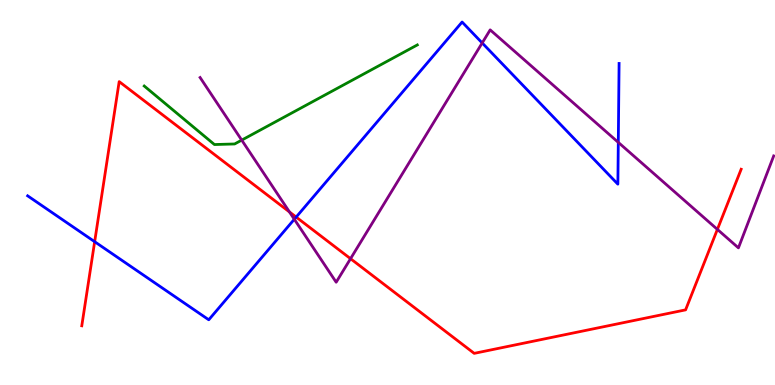[{'lines': ['blue', 'red'], 'intersections': [{'x': 1.22, 'y': 3.72}, {'x': 3.82, 'y': 4.36}]}, {'lines': ['green', 'red'], 'intersections': []}, {'lines': ['purple', 'red'], 'intersections': [{'x': 3.74, 'y': 4.49}, {'x': 4.52, 'y': 3.28}, {'x': 9.26, 'y': 4.04}]}, {'lines': ['blue', 'green'], 'intersections': []}, {'lines': ['blue', 'purple'], 'intersections': [{'x': 3.8, 'y': 4.31}, {'x': 6.22, 'y': 8.88}, {'x': 7.98, 'y': 6.3}]}, {'lines': ['green', 'purple'], 'intersections': [{'x': 3.12, 'y': 6.36}]}]